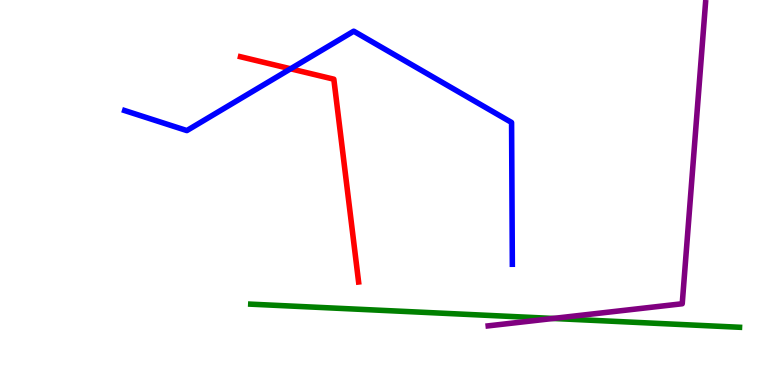[{'lines': ['blue', 'red'], 'intersections': [{'x': 3.75, 'y': 8.21}]}, {'lines': ['green', 'red'], 'intersections': []}, {'lines': ['purple', 'red'], 'intersections': []}, {'lines': ['blue', 'green'], 'intersections': []}, {'lines': ['blue', 'purple'], 'intersections': []}, {'lines': ['green', 'purple'], 'intersections': [{'x': 7.14, 'y': 1.73}]}]